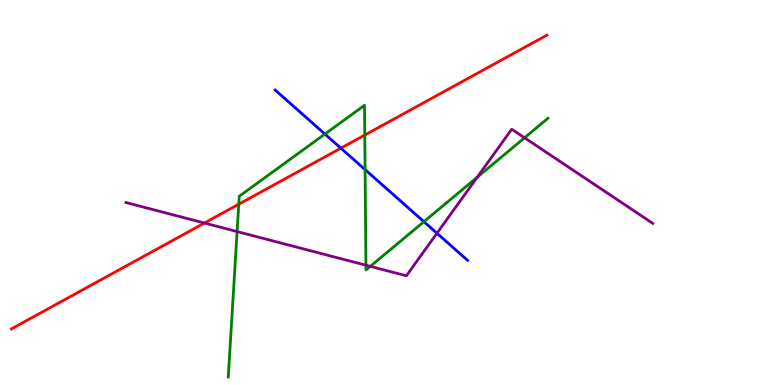[{'lines': ['blue', 'red'], 'intersections': [{'x': 4.4, 'y': 6.15}]}, {'lines': ['green', 'red'], 'intersections': [{'x': 3.08, 'y': 4.7}, {'x': 4.71, 'y': 6.49}]}, {'lines': ['purple', 'red'], 'intersections': [{'x': 2.64, 'y': 4.21}]}, {'lines': ['blue', 'green'], 'intersections': [{'x': 4.19, 'y': 6.52}, {'x': 4.71, 'y': 5.59}, {'x': 5.47, 'y': 4.24}]}, {'lines': ['blue', 'purple'], 'intersections': [{'x': 5.64, 'y': 3.94}]}, {'lines': ['green', 'purple'], 'intersections': [{'x': 3.06, 'y': 3.99}, {'x': 4.72, 'y': 3.11}, {'x': 4.78, 'y': 3.08}, {'x': 6.16, 'y': 5.4}, {'x': 6.77, 'y': 6.42}]}]